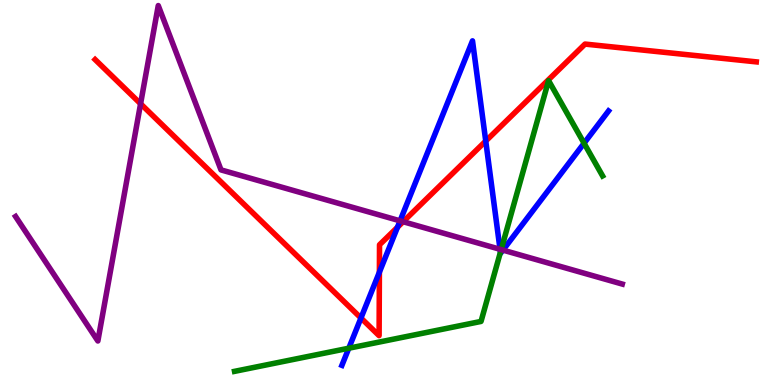[{'lines': ['blue', 'red'], 'intersections': [{'x': 4.66, 'y': 1.74}, {'x': 4.9, 'y': 2.93}, {'x': 5.13, 'y': 4.1}, {'x': 6.27, 'y': 6.34}]}, {'lines': ['green', 'red'], 'intersections': []}, {'lines': ['purple', 'red'], 'intersections': [{'x': 1.81, 'y': 7.3}, {'x': 5.2, 'y': 4.24}]}, {'lines': ['blue', 'green'], 'intersections': [{'x': 4.5, 'y': 0.955}, {'x': 6.46, 'y': 3.45}, {'x': 7.54, 'y': 6.28}]}, {'lines': ['blue', 'purple'], 'intersections': [{'x': 5.16, 'y': 4.26}, {'x': 6.45, 'y': 3.53}, {'x': 6.49, 'y': 3.5}]}, {'lines': ['green', 'purple'], 'intersections': [{'x': 6.47, 'y': 3.52}]}]